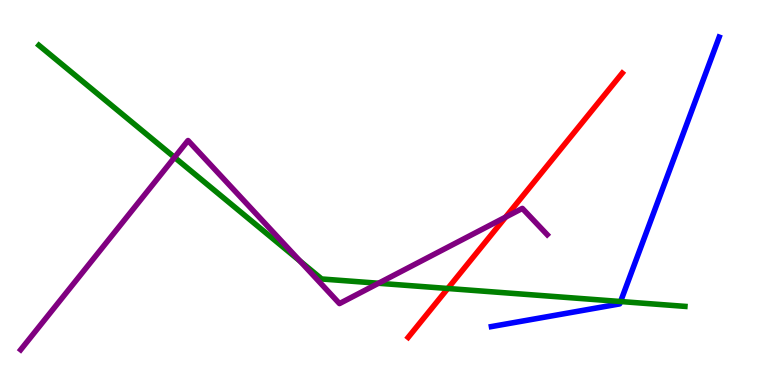[{'lines': ['blue', 'red'], 'intersections': []}, {'lines': ['green', 'red'], 'intersections': [{'x': 5.78, 'y': 2.51}]}, {'lines': ['purple', 'red'], 'intersections': [{'x': 6.52, 'y': 4.36}]}, {'lines': ['blue', 'green'], 'intersections': [{'x': 8.01, 'y': 2.17}]}, {'lines': ['blue', 'purple'], 'intersections': []}, {'lines': ['green', 'purple'], 'intersections': [{'x': 2.25, 'y': 5.91}, {'x': 3.87, 'y': 3.22}, {'x': 4.88, 'y': 2.64}]}]